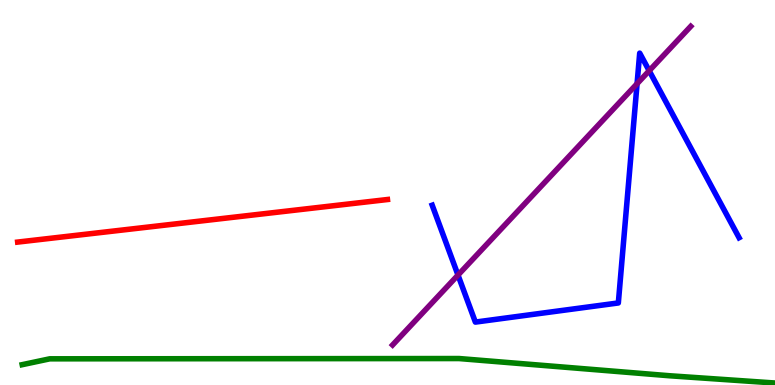[{'lines': ['blue', 'red'], 'intersections': []}, {'lines': ['green', 'red'], 'intersections': []}, {'lines': ['purple', 'red'], 'intersections': []}, {'lines': ['blue', 'green'], 'intersections': []}, {'lines': ['blue', 'purple'], 'intersections': [{'x': 5.91, 'y': 2.86}, {'x': 8.22, 'y': 7.83}, {'x': 8.38, 'y': 8.16}]}, {'lines': ['green', 'purple'], 'intersections': []}]